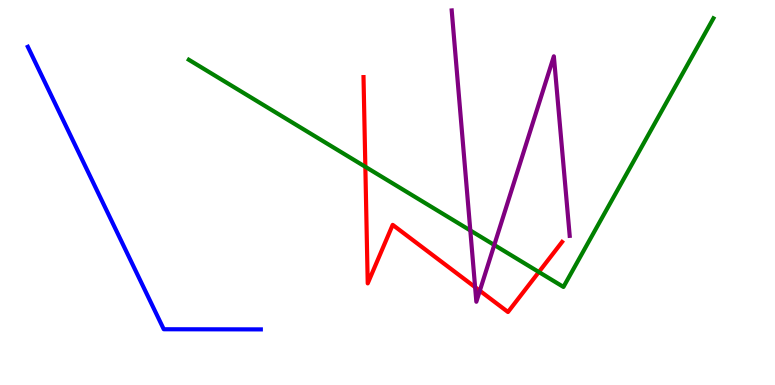[{'lines': ['blue', 'red'], 'intersections': []}, {'lines': ['green', 'red'], 'intersections': [{'x': 4.71, 'y': 5.67}, {'x': 6.95, 'y': 2.93}]}, {'lines': ['purple', 'red'], 'intersections': [{'x': 6.13, 'y': 2.54}, {'x': 6.19, 'y': 2.45}]}, {'lines': ['blue', 'green'], 'intersections': []}, {'lines': ['blue', 'purple'], 'intersections': []}, {'lines': ['green', 'purple'], 'intersections': [{'x': 6.07, 'y': 4.01}, {'x': 6.38, 'y': 3.64}]}]